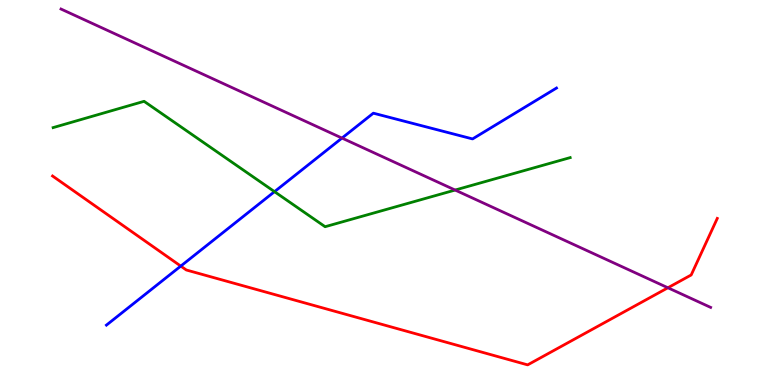[{'lines': ['blue', 'red'], 'intersections': [{'x': 2.33, 'y': 3.09}]}, {'lines': ['green', 'red'], 'intersections': []}, {'lines': ['purple', 'red'], 'intersections': [{'x': 8.62, 'y': 2.53}]}, {'lines': ['blue', 'green'], 'intersections': [{'x': 3.54, 'y': 5.02}]}, {'lines': ['blue', 'purple'], 'intersections': [{'x': 4.41, 'y': 6.41}]}, {'lines': ['green', 'purple'], 'intersections': [{'x': 5.87, 'y': 5.06}]}]